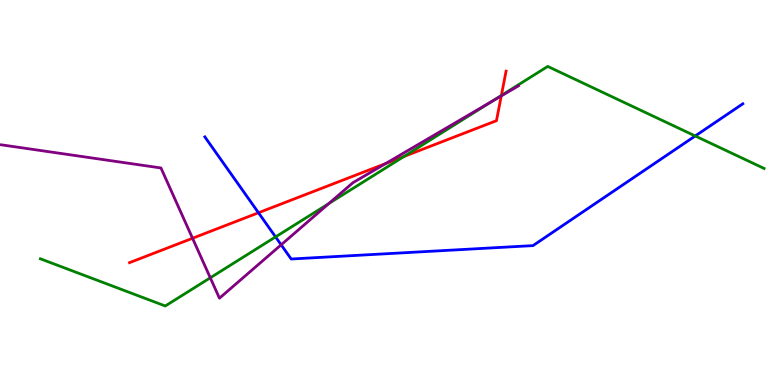[{'lines': ['blue', 'red'], 'intersections': [{'x': 3.34, 'y': 4.47}]}, {'lines': ['green', 'red'], 'intersections': [{'x': 5.21, 'y': 5.94}, {'x': 6.47, 'y': 7.52}]}, {'lines': ['purple', 'red'], 'intersections': [{'x': 2.48, 'y': 3.81}, {'x': 4.98, 'y': 5.75}, {'x': 6.47, 'y': 7.51}]}, {'lines': ['blue', 'green'], 'intersections': [{'x': 3.56, 'y': 3.85}, {'x': 8.97, 'y': 6.47}]}, {'lines': ['blue', 'purple'], 'intersections': [{'x': 3.63, 'y': 3.64}]}, {'lines': ['green', 'purple'], 'intersections': [{'x': 2.71, 'y': 2.78}, {'x': 4.24, 'y': 4.71}, {'x': 6.35, 'y': 7.37}]}]